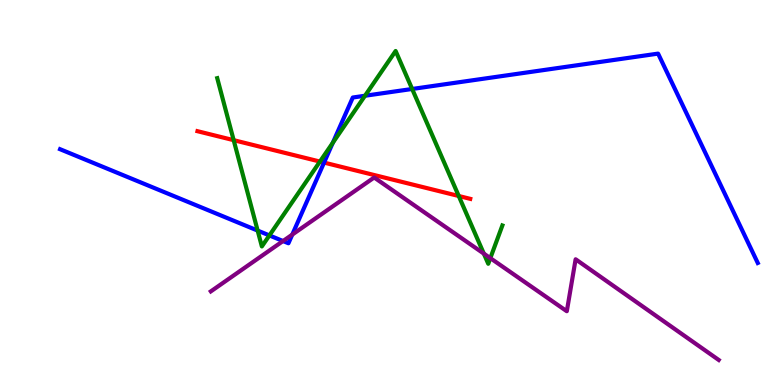[{'lines': ['blue', 'red'], 'intersections': [{'x': 4.18, 'y': 5.78}]}, {'lines': ['green', 'red'], 'intersections': [{'x': 3.02, 'y': 6.36}, {'x': 4.13, 'y': 5.8}, {'x': 5.92, 'y': 4.91}]}, {'lines': ['purple', 'red'], 'intersections': []}, {'lines': ['blue', 'green'], 'intersections': [{'x': 3.32, 'y': 4.01}, {'x': 3.48, 'y': 3.89}, {'x': 4.29, 'y': 6.29}, {'x': 4.71, 'y': 7.51}, {'x': 5.32, 'y': 7.69}]}, {'lines': ['blue', 'purple'], 'intersections': [{'x': 3.65, 'y': 3.74}, {'x': 3.77, 'y': 3.91}]}, {'lines': ['green', 'purple'], 'intersections': [{'x': 6.24, 'y': 3.41}, {'x': 6.33, 'y': 3.3}]}]